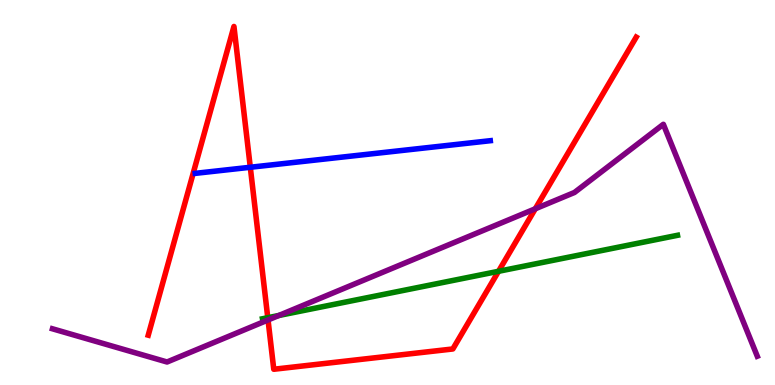[{'lines': ['blue', 'red'], 'intersections': [{'x': 3.23, 'y': 5.66}]}, {'lines': ['green', 'red'], 'intersections': [{'x': 3.46, 'y': 1.75}, {'x': 6.43, 'y': 2.95}]}, {'lines': ['purple', 'red'], 'intersections': [{'x': 3.46, 'y': 1.69}, {'x': 6.91, 'y': 4.58}]}, {'lines': ['blue', 'green'], 'intersections': []}, {'lines': ['blue', 'purple'], 'intersections': []}, {'lines': ['green', 'purple'], 'intersections': [{'x': 3.6, 'y': 1.81}]}]